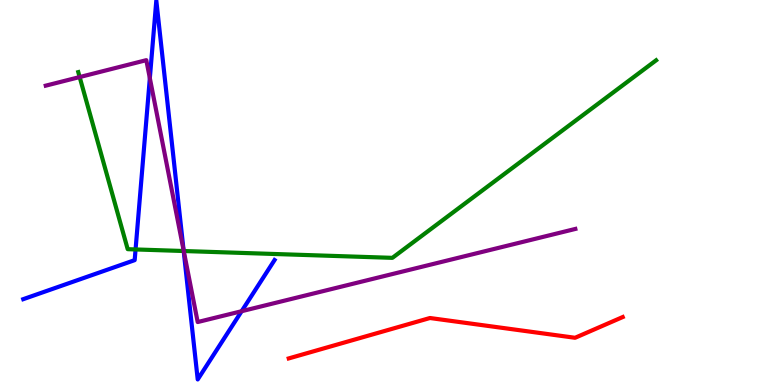[{'lines': ['blue', 'red'], 'intersections': []}, {'lines': ['green', 'red'], 'intersections': []}, {'lines': ['purple', 'red'], 'intersections': []}, {'lines': ['blue', 'green'], 'intersections': [{'x': 1.75, 'y': 3.52}, {'x': 2.37, 'y': 3.48}]}, {'lines': ['blue', 'purple'], 'intersections': [{'x': 1.93, 'y': 7.97}, {'x': 2.37, 'y': 3.5}, {'x': 3.12, 'y': 1.92}]}, {'lines': ['green', 'purple'], 'intersections': [{'x': 1.03, 'y': 8.0}, {'x': 2.37, 'y': 3.48}]}]